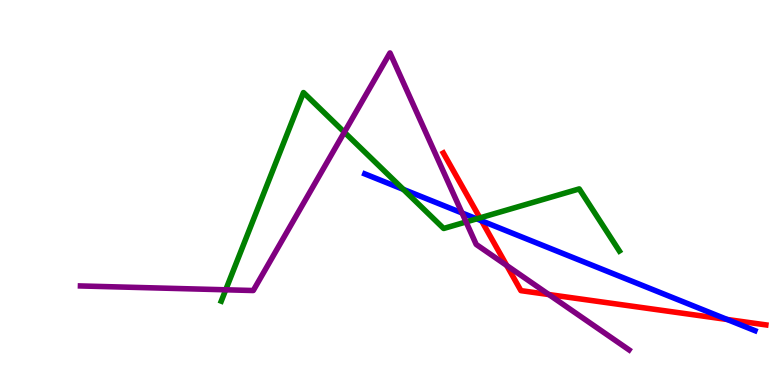[{'lines': ['blue', 'red'], 'intersections': [{'x': 6.21, 'y': 4.26}, {'x': 9.38, 'y': 1.7}]}, {'lines': ['green', 'red'], 'intersections': [{'x': 6.19, 'y': 4.34}]}, {'lines': ['purple', 'red'], 'intersections': [{'x': 6.54, 'y': 3.1}, {'x': 7.08, 'y': 2.35}]}, {'lines': ['blue', 'green'], 'intersections': [{'x': 5.2, 'y': 5.08}, {'x': 6.15, 'y': 4.32}]}, {'lines': ['blue', 'purple'], 'intersections': [{'x': 5.96, 'y': 4.47}]}, {'lines': ['green', 'purple'], 'intersections': [{'x': 2.91, 'y': 2.47}, {'x': 4.44, 'y': 6.57}, {'x': 6.01, 'y': 4.24}]}]